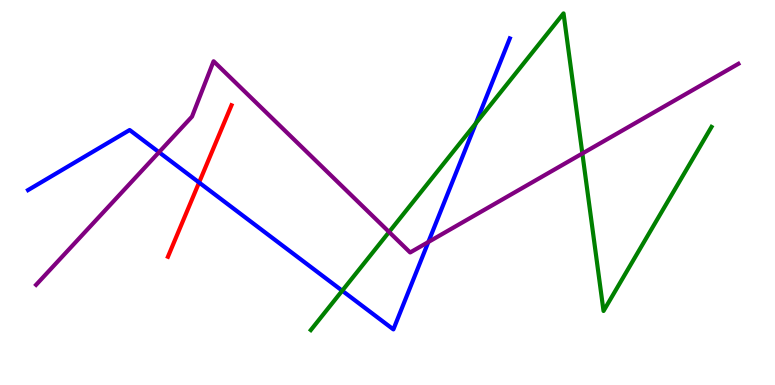[{'lines': ['blue', 'red'], 'intersections': [{'x': 2.57, 'y': 5.26}]}, {'lines': ['green', 'red'], 'intersections': []}, {'lines': ['purple', 'red'], 'intersections': []}, {'lines': ['blue', 'green'], 'intersections': [{'x': 4.42, 'y': 2.45}, {'x': 6.14, 'y': 6.8}]}, {'lines': ['blue', 'purple'], 'intersections': [{'x': 2.05, 'y': 6.05}, {'x': 5.53, 'y': 3.71}]}, {'lines': ['green', 'purple'], 'intersections': [{'x': 5.02, 'y': 3.97}, {'x': 7.51, 'y': 6.01}]}]